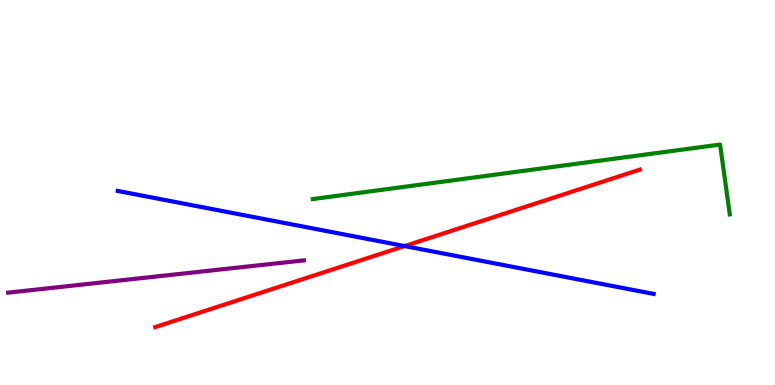[{'lines': ['blue', 'red'], 'intersections': [{'x': 5.22, 'y': 3.61}]}, {'lines': ['green', 'red'], 'intersections': []}, {'lines': ['purple', 'red'], 'intersections': []}, {'lines': ['blue', 'green'], 'intersections': []}, {'lines': ['blue', 'purple'], 'intersections': []}, {'lines': ['green', 'purple'], 'intersections': []}]